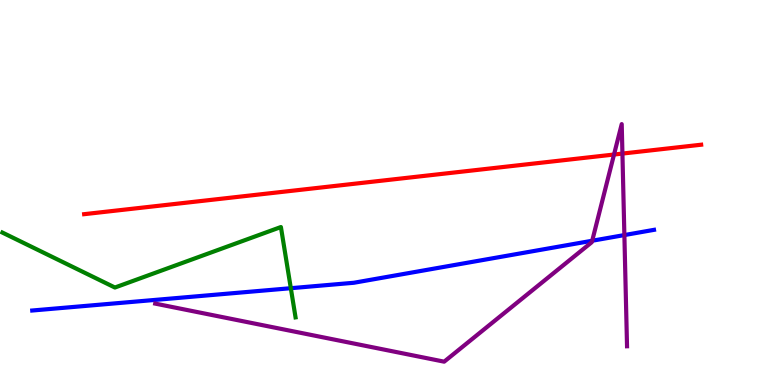[{'lines': ['blue', 'red'], 'intersections': []}, {'lines': ['green', 'red'], 'intersections': []}, {'lines': ['purple', 'red'], 'intersections': [{'x': 7.92, 'y': 5.99}, {'x': 8.03, 'y': 6.01}]}, {'lines': ['blue', 'green'], 'intersections': [{'x': 3.75, 'y': 2.51}]}, {'lines': ['blue', 'purple'], 'intersections': [{'x': 7.64, 'y': 3.75}, {'x': 8.06, 'y': 3.89}]}, {'lines': ['green', 'purple'], 'intersections': []}]